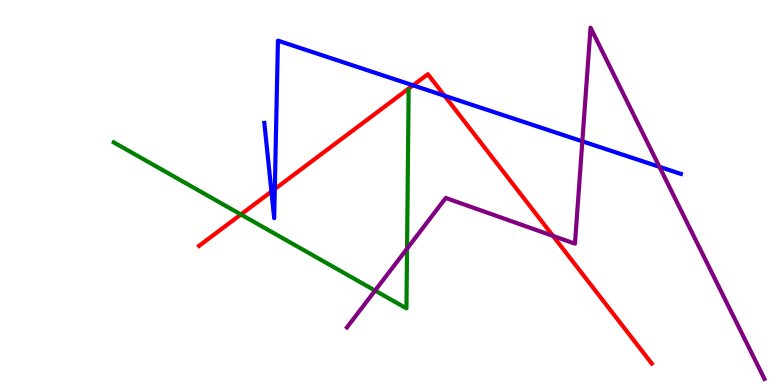[{'lines': ['blue', 'red'], 'intersections': [{'x': 3.5, 'y': 5.02}, {'x': 3.55, 'y': 5.09}, {'x': 5.33, 'y': 7.78}, {'x': 5.74, 'y': 7.51}]}, {'lines': ['green', 'red'], 'intersections': [{'x': 3.11, 'y': 4.43}]}, {'lines': ['purple', 'red'], 'intersections': [{'x': 7.14, 'y': 3.87}]}, {'lines': ['blue', 'green'], 'intersections': []}, {'lines': ['blue', 'purple'], 'intersections': [{'x': 7.51, 'y': 6.33}, {'x': 8.51, 'y': 5.67}]}, {'lines': ['green', 'purple'], 'intersections': [{'x': 4.84, 'y': 2.45}, {'x': 5.25, 'y': 3.54}]}]